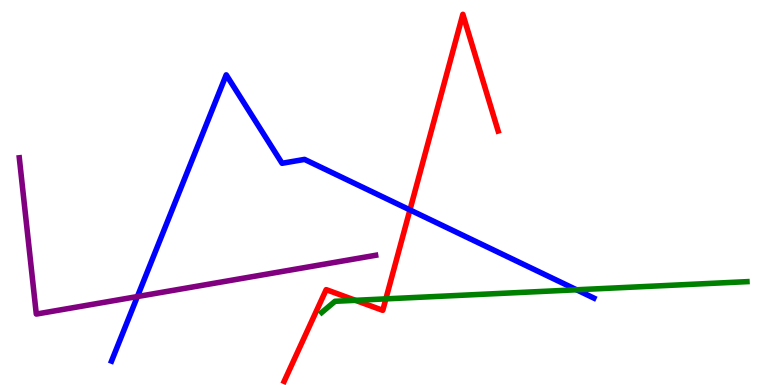[{'lines': ['blue', 'red'], 'intersections': [{'x': 5.29, 'y': 4.55}]}, {'lines': ['green', 'red'], 'intersections': [{'x': 4.59, 'y': 2.2}, {'x': 4.98, 'y': 2.24}]}, {'lines': ['purple', 'red'], 'intersections': []}, {'lines': ['blue', 'green'], 'intersections': [{'x': 7.44, 'y': 2.47}]}, {'lines': ['blue', 'purple'], 'intersections': [{'x': 1.77, 'y': 2.3}]}, {'lines': ['green', 'purple'], 'intersections': []}]